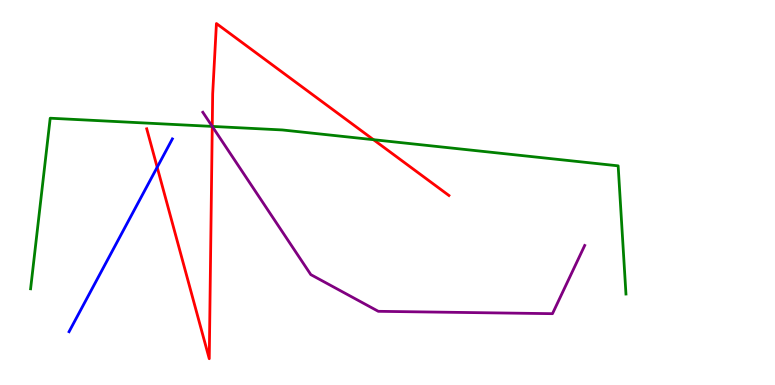[{'lines': ['blue', 'red'], 'intersections': [{'x': 2.03, 'y': 5.66}]}, {'lines': ['green', 'red'], 'intersections': [{'x': 2.74, 'y': 6.72}, {'x': 4.82, 'y': 6.37}]}, {'lines': ['purple', 'red'], 'intersections': [{'x': 2.74, 'y': 6.72}]}, {'lines': ['blue', 'green'], 'intersections': []}, {'lines': ['blue', 'purple'], 'intersections': []}, {'lines': ['green', 'purple'], 'intersections': [{'x': 2.74, 'y': 6.72}]}]